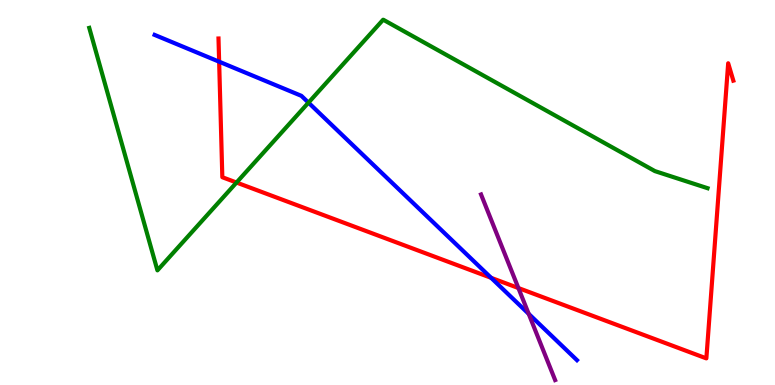[{'lines': ['blue', 'red'], 'intersections': [{'x': 2.83, 'y': 8.4}, {'x': 6.34, 'y': 2.78}]}, {'lines': ['green', 'red'], 'intersections': [{'x': 3.05, 'y': 5.26}]}, {'lines': ['purple', 'red'], 'intersections': [{'x': 6.69, 'y': 2.52}]}, {'lines': ['blue', 'green'], 'intersections': [{'x': 3.98, 'y': 7.33}]}, {'lines': ['blue', 'purple'], 'intersections': [{'x': 6.82, 'y': 1.85}]}, {'lines': ['green', 'purple'], 'intersections': []}]